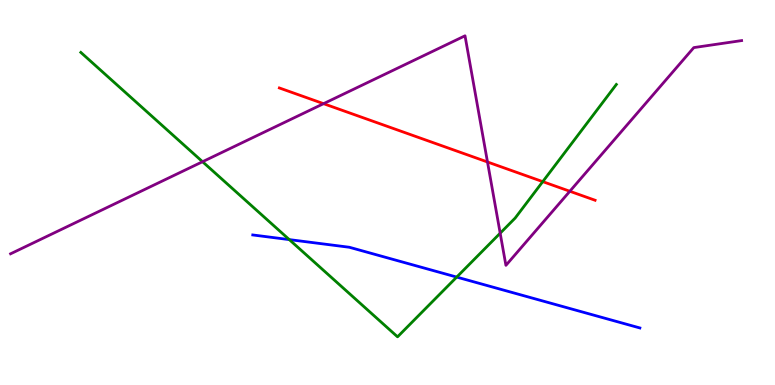[{'lines': ['blue', 'red'], 'intersections': []}, {'lines': ['green', 'red'], 'intersections': [{'x': 7.0, 'y': 5.28}]}, {'lines': ['purple', 'red'], 'intersections': [{'x': 4.17, 'y': 7.31}, {'x': 6.29, 'y': 5.79}, {'x': 7.35, 'y': 5.03}]}, {'lines': ['blue', 'green'], 'intersections': [{'x': 3.73, 'y': 3.78}, {'x': 5.89, 'y': 2.8}]}, {'lines': ['blue', 'purple'], 'intersections': []}, {'lines': ['green', 'purple'], 'intersections': [{'x': 2.61, 'y': 5.8}, {'x': 6.45, 'y': 3.94}]}]